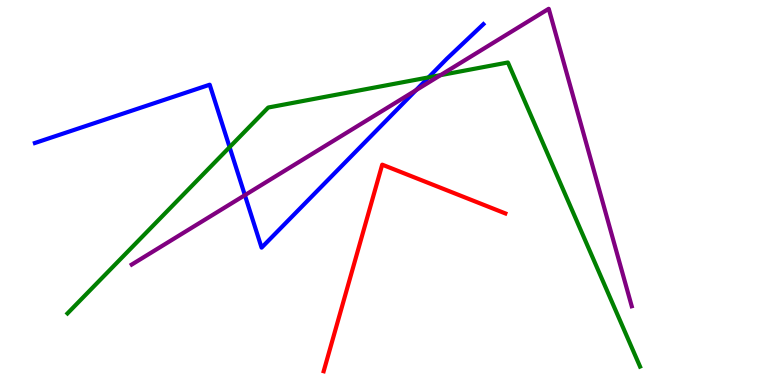[{'lines': ['blue', 'red'], 'intersections': []}, {'lines': ['green', 'red'], 'intersections': []}, {'lines': ['purple', 'red'], 'intersections': []}, {'lines': ['blue', 'green'], 'intersections': [{'x': 2.96, 'y': 6.18}, {'x': 5.53, 'y': 7.99}]}, {'lines': ['blue', 'purple'], 'intersections': [{'x': 3.16, 'y': 4.93}, {'x': 5.37, 'y': 7.66}]}, {'lines': ['green', 'purple'], 'intersections': [{'x': 5.68, 'y': 8.05}]}]